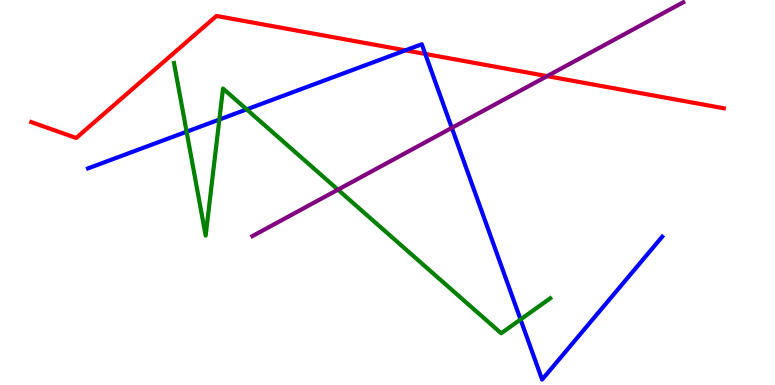[{'lines': ['blue', 'red'], 'intersections': [{'x': 5.23, 'y': 8.69}, {'x': 5.49, 'y': 8.6}]}, {'lines': ['green', 'red'], 'intersections': []}, {'lines': ['purple', 'red'], 'intersections': [{'x': 7.06, 'y': 8.02}]}, {'lines': ['blue', 'green'], 'intersections': [{'x': 2.41, 'y': 6.58}, {'x': 2.83, 'y': 6.9}, {'x': 3.18, 'y': 7.16}, {'x': 6.72, 'y': 1.7}]}, {'lines': ['blue', 'purple'], 'intersections': [{'x': 5.83, 'y': 6.68}]}, {'lines': ['green', 'purple'], 'intersections': [{'x': 4.36, 'y': 5.07}]}]